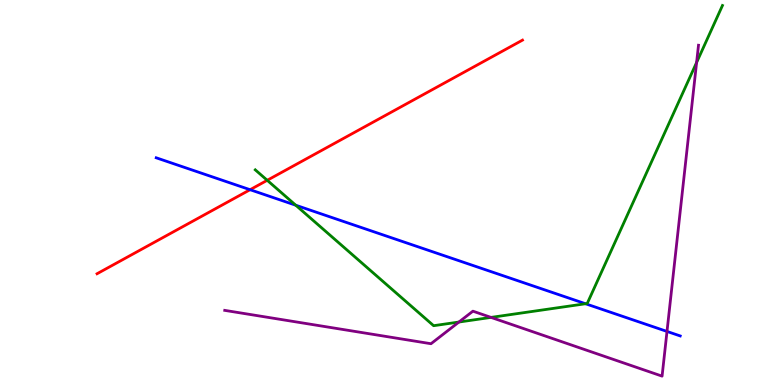[{'lines': ['blue', 'red'], 'intersections': [{'x': 3.23, 'y': 5.07}]}, {'lines': ['green', 'red'], 'intersections': [{'x': 3.45, 'y': 5.32}]}, {'lines': ['purple', 'red'], 'intersections': []}, {'lines': ['blue', 'green'], 'intersections': [{'x': 3.82, 'y': 4.67}, {'x': 7.56, 'y': 2.11}]}, {'lines': ['blue', 'purple'], 'intersections': [{'x': 8.61, 'y': 1.39}]}, {'lines': ['green', 'purple'], 'intersections': [{'x': 5.92, 'y': 1.64}, {'x': 6.34, 'y': 1.76}, {'x': 8.99, 'y': 8.38}]}]